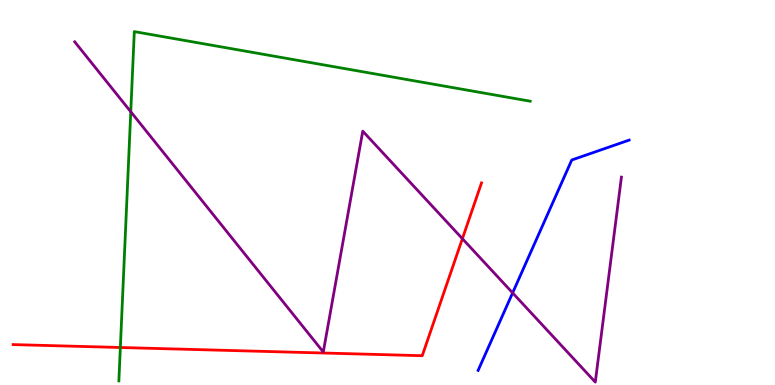[{'lines': ['blue', 'red'], 'intersections': []}, {'lines': ['green', 'red'], 'intersections': [{'x': 1.55, 'y': 0.974}]}, {'lines': ['purple', 'red'], 'intersections': [{'x': 5.97, 'y': 3.8}]}, {'lines': ['blue', 'green'], 'intersections': []}, {'lines': ['blue', 'purple'], 'intersections': [{'x': 6.61, 'y': 2.39}]}, {'lines': ['green', 'purple'], 'intersections': [{'x': 1.69, 'y': 7.1}]}]